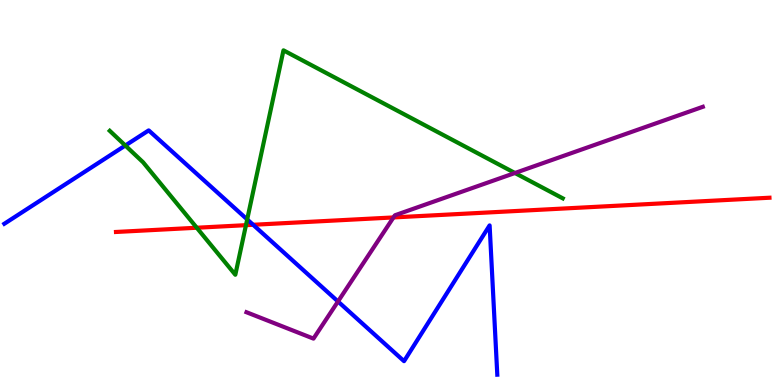[{'lines': ['blue', 'red'], 'intersections': [{'x': 3.27, 'y': 4.16}]}, {'lines': ['green', 'red'], 'intersections': [{'x': 2.54, 'y': 4.08}, {'x': 3.17, 'y': 4.15}]}, {'lines': ['purple', 'red'], 'intersections': [{'x': 5.08, 'y': 4.35}]}, {'lines': ['blue', 'green'], 'intersections': [{'x': 1.62, 'y': 6.22}, {'x': 3.19, 'y': 4.3}]}, {'lines': ['blue', 'purple'], 'intersections': [{'x': 4.36, 'y': 2.17}]}, {'lines': ['green', 'purple'], 'intersections': [{'x': 6.64, 'y': 5.51}]}]